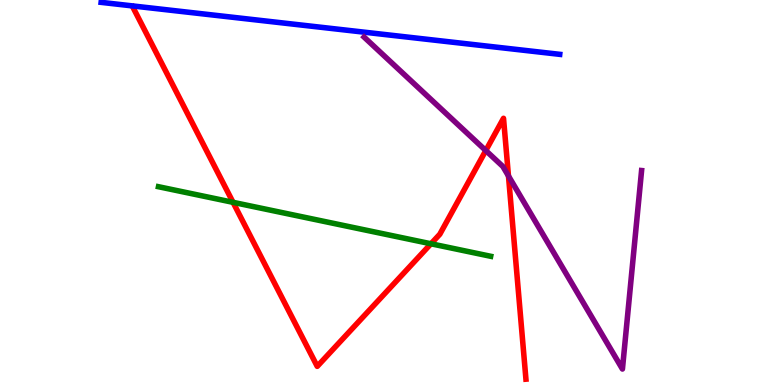[{'lines': ['blue', 'red'], 'intersections': []}, {'lines': ['green', 'red'], 'intersections': [{'x': 3.01, 'y': 4.74}, {'x': 5.56, 'y': 3.67}]}, {'lines': ['purple', 'red'], 'intersections': [{'x': 6.27, 'y': 6.09}, {'x': 6.56, 'y': 5.43}]}, {'lines': ['blue', 'green'], 'intersections': []}, {'lines': ['blue', 'purple'], 'intersections': []}, {'lines': ['green', 'purple'], 'intersections': []}]